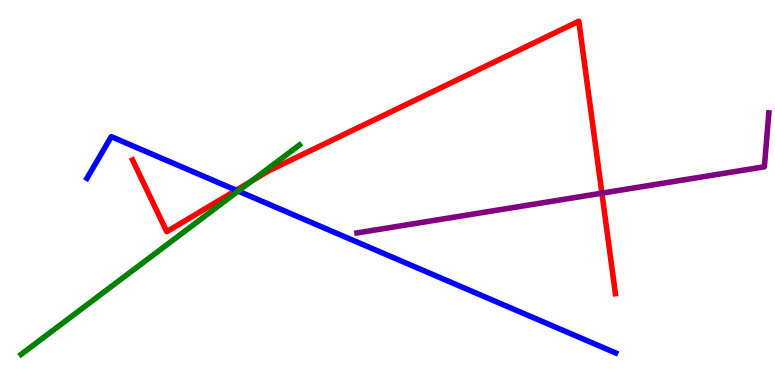[{'lines': ['blue', 'red'], 'intersections': [{'x': 3.05, 'y': 5.06}]}, {'lines': ['green', 'red'], 'intersections': [{'x': 3.24, 'y': 5.29}]}, {'lines': ['purple', 'red'], 'intersections': [{'x': 7.77, 'y': 4.98}]}, {'lines': ['blue', 'green'], 'intersections': [{'x': 3.07, 'y': 5.04}]}, {'lines': ['blue', 'purple'], 'intersections': []}, {'lines': ['green', 'purple'], 'intersections': []}]